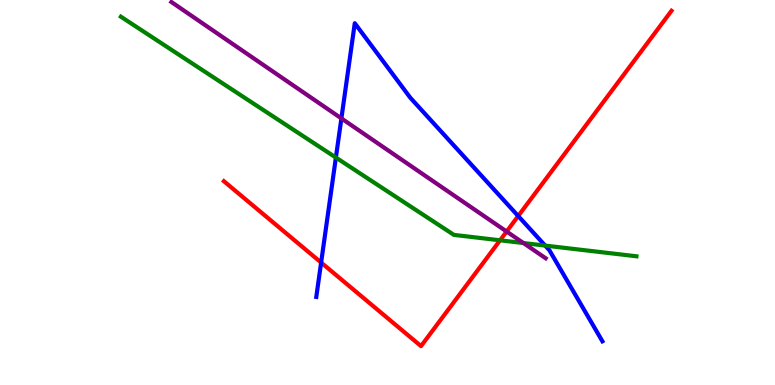[{'lines': ['blue', 'red'], 'intersections': [{'x': 4.14, 'y': 3.18}, {'x': 6.69, 'y': 4.39}]}, {'lines': ['green', 'red'], 'intersections': [{'x': 6.45, 'y': 3.76}]}, {'lines': ['purple', 'red'], 'intersections': [{'x': 6.54, 'y': 3.99}]}, {'lines': ['blue', 'green'], 'intersections': [{'x': 4.33, 'y': 5.91}, {'x': 7.03, 'y': 3.62}]}, {'lines': ['blue', 'purple'], 'intersections': [{'x': 4.41, 'y': 6.92}]}, {'lines': ['green', 'purple'], 'intersections': [{'x': 6.75, 'y': 3.69}]}]